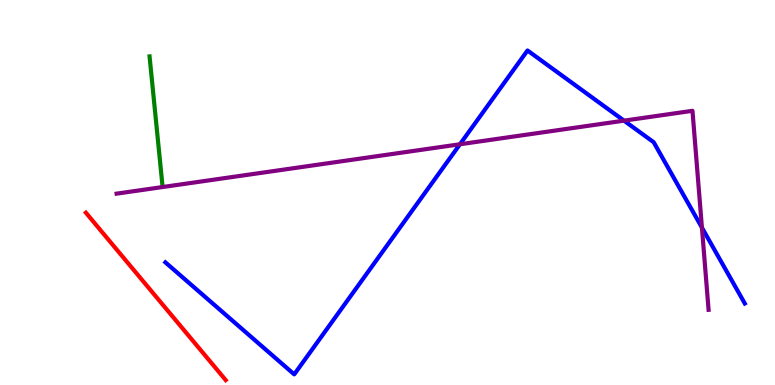[{'lines': ['blue', 'red'], 'intersections': []}, {'lines': ['green', 'red'], 'intersections': []}, {'lines': ['purple', 'red'], 'intersections': []}, {'lines': ['blue', 'green'], 'intersections': []}, {'lines': ['blue', 'purple'], 'intersections': [{'x': 5.94, 'y': 6.25}, {'x': 8.05, 'y': 6.87}, {'x': 9.06, 'y': 4.09}]}, {'lines': ['green', 'purple'], 'intersections': []}]